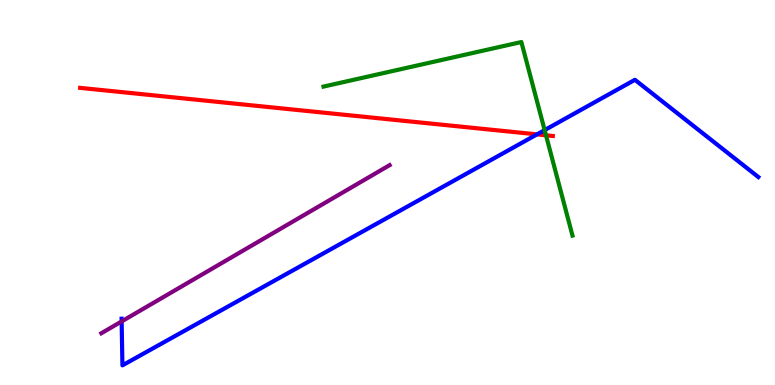[{'lines': ['blue', 'red'], 'intersections': [{'x': 6.93, 'y': 6.51}]}, {'lines': ['green', 'red'], 'intersections': [{'x': 7.05, 'y': 6.49}]}, {'lines': ['purple', 'red'], 'intersections': []}, {'lines': ['blue', 'green'], 'intersections': [{'x': 7.03, 'y': 6.62}]}, {'lines': ['blue', 'purple'], 'intersections': [{'x': 1.57, 'y': 1.65}]}, {'lines': ['green', 'purple'], 'intersections': []}]